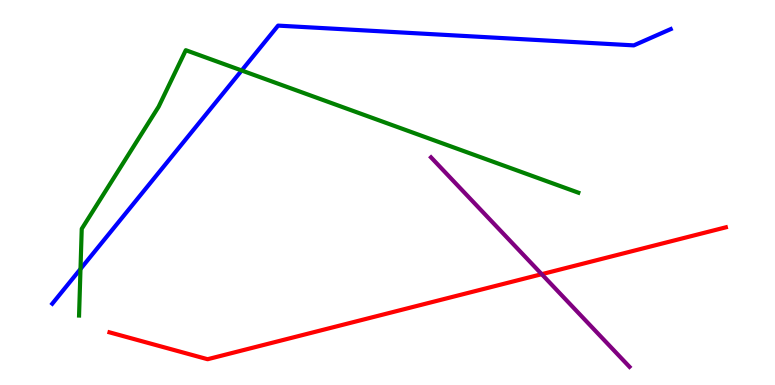[{'lines': ['blue', 'red'], 'intersections': []}, {'lines': ['green', 'red'], 'intersections': []}, {'lines': ['purple', 'red'], 'intersections': [{'x': 6.99, 'y': 2.88}]}, {'lines': ['blue', 'green'], 'intersections': [{'x': 1.04, 'y': 3.01}, {'x': 3.12, 'y': 8.17}]}, {'lines': ['blue', 'purple'], 'intersections': []}, {'lines': ['green', 'purple'], 'intersections': []}]